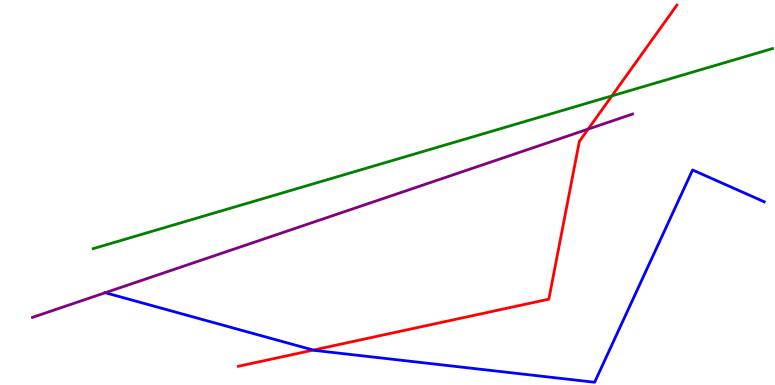[{'lines': ['blue', 'red'], 'intersections': [{'x': 4.04, 'y': 0.907}]}, {'lines': ['green', 'red'], 'intersections': [{'x': 7.9, 'y': 7.51}]}, {'lines': ['purple', 'red'], 'intersections': [{'x': 7.59, 'y': 6.65}]}, {'lines': ['blue', 'green'], 'intersections': []}, {'lines': ['blue', 'purple'], 'intersections': [{'x': 1.36, 'y': 2.4}]}, {'lines': ['green', 'purple'], 'intersections': []}]